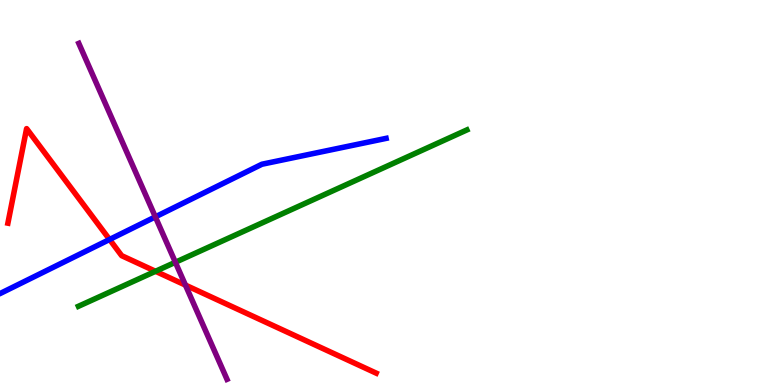[{'lines': ['blue', 'red'], 'intersections': [{'x': 1.41, 'y': 3.78}]}, {'lines': ['green', 'red'], 'intersections': [{'x': 2.01, 'y': 2.95}]}, {'lines': ['purple', 'red'], 'intersections': [{'x': 2.39, 'y': 2.59}]}, {'lines': ['blue', 'green'], 'intersections': []}, {'lines': ['blue', 'purple'], 'intersections': [{'x': 2.0, 'y': 4.37}]}, {'lines': ['green', 'purple'], 'intersections': [{'x': 2.26, 'y': 3.19}]}]